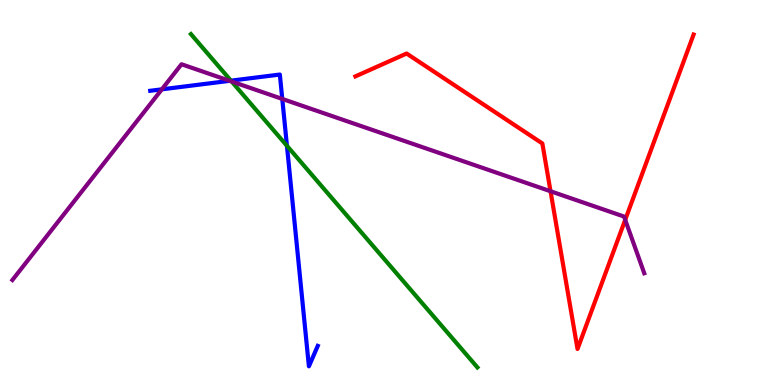[{'lines': ['blue', 'red'], 'intersections': []}, {'lines': ['green', 'red'], 'intersections': []}, {'lines': ['purple', 'red'], 'intersections': [{'x': 7.1, 'y': 5.03}, {'x': 8.07, 'y': 4.29}]}, {'lines': ['blue', 'green'], 'intersections': [{'x': 2.98, 'y': 7.9}, {'x': 3.7, 'y': 6.21}]}, {'lines': ['blue', 'purple'], 'intersections': [{'x': 2.09, 'y': 7.68}, {'x': 2.96, 'y': 7.9}, {'x': 3.64, 'y': 7.43}]}, {'lines': ['green', 'purple'], 'intersections': [{'x': 2.99, 'y': 7.88}]}]